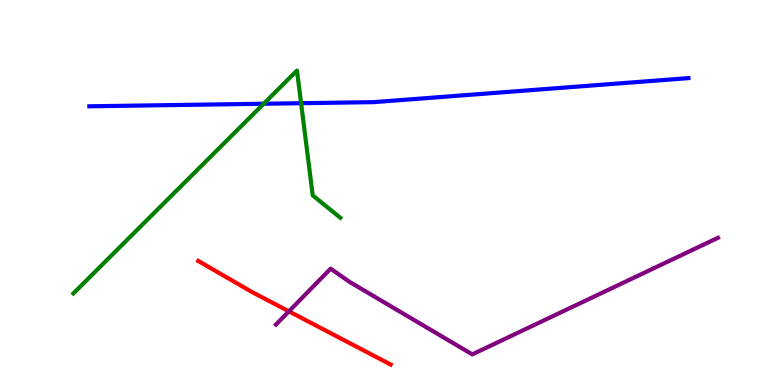[{'lines': ['blue', 'red'], 'intersections': []}, {'lines': ['green', 'red'], 'intersections': []}, {'lines': ['purple', 'red'], 'intersections': [{'x': 3.73, 'y': 1.91}]}, {'lines': ['blue', 'green'], 'intersections': [{'x': 3.4, 'y': 7.31}, {'x': 3.89, 'y': 7.32}]}, {'lines': ['blue', 'purple'], 'intersections': []}, {'lines': ['green', 'purple'], 'intersections': []}]